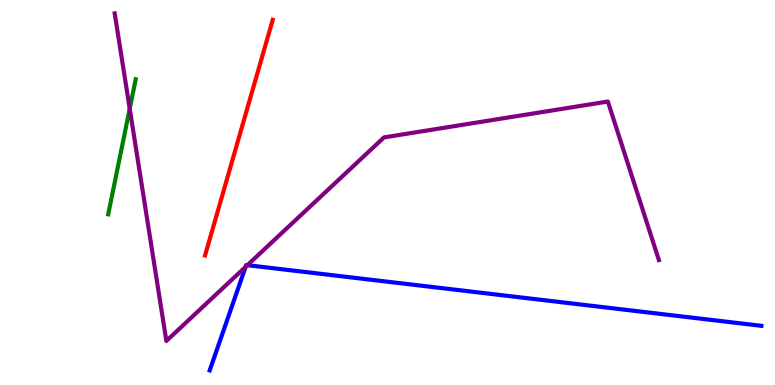[{'lines': ['blue', 'red'], 'intersections': []}, {'lines': ['green', 'red'], 'intersections': []}, {'lines': ['purple', 'red'], 'intersections': []}, {'lines': ['blue', 'green'], 'intersections': []}, {'lines': ['blue', 'purple'], 'intersections': [{'x': 3.17, 'y': 3.07}, {'x': 3.19, 'y': 3.11}]}, {'lines': ['green', 'purple'], 'intersections': [{'x': 1.67, 'y': 7.18}]}]